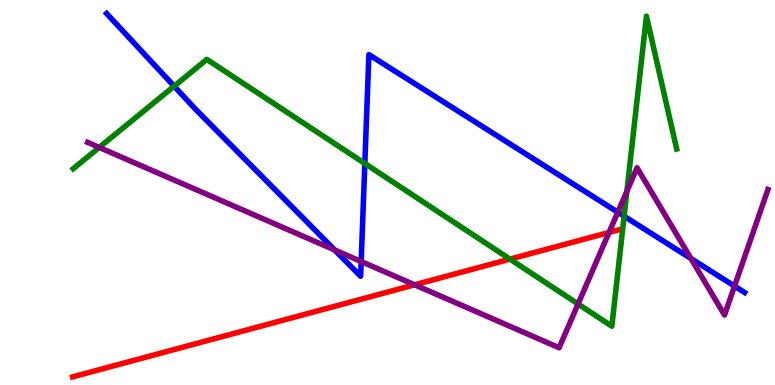[{'lines': ['blue', 'red'], 'intersections': []}, {'lines': ['green', 'red'], 'intersections': [{'x': 6.58, 'y': 3.27}]}, {'lines': ['purple', 'red'], 'intersections': [{'x': 5.35, 'y': 2.6}, {'x': 7.86, 'y': 3.96}]}, {'lines': ['blue', 'green'], 'intersections': [{'x': 2.25, 'y': 7.76}, {'x': 4.71, 'y': 5.75}, {'x': 8.05, 'y': 4.38}]}, {'lines': ['blue', 'purple'], 'intersections': [{'x': 4.32, 'y': 3.51}, {'x': 4.66, 'y': 3.21}, {'x': 7.97, 'y': 4.49}, {'x': 8.92, 'y': 3.28}, {'x': 9.48, 'y': 2.57}]}, {'lines': ['green', 'purple'], 'intersections': [{'x': 1.28, 'y': 6.17}, {'x': 7.46, 'y': 2.1}, {'x': 8.09, 'y': 5.03}]}]